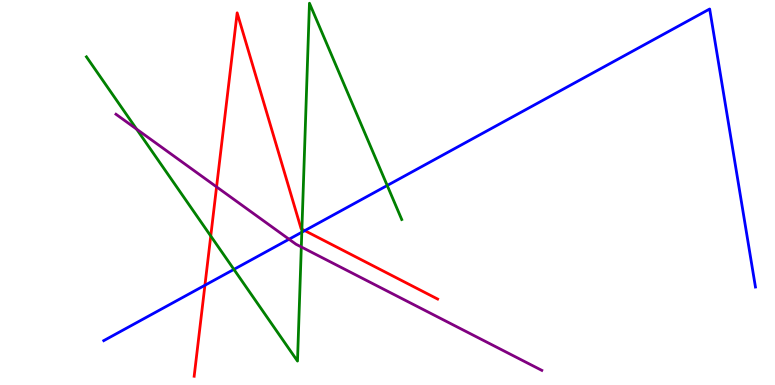[{'lines': ['blue', 'red'], 'intersections': [{'x': 2.64, 'y': 2.59}, {'x': 3.93, 'y': 4.01}]}, {'lines': ['green', 'red'], 'intersections': [{'x': 2.72, 'y': 3.87}, {'x': 3.9, 'y': 4.05}]}, {'lines': ['purple', 'red'], 'intersections': [{'x': 2.79, 'y': 5.15}]}, {'lines': ['blue', 'green'], 'intersections': [{'x': 3.02, 'y': 3.0}, {'x': 3.89, 'y': 3.97}, {'x': 5.0, 'y': 5.18}]}, {'lines': ['blue', 'purple'], 'intersections': [{'x': 3.73, 'y': 3.79}]}, {'lines': ['green', 'purple'], 'intersections': [{'x': 1.76, 'y': 6.65}, {'x': 3.89, 'y': 3.59}]}]